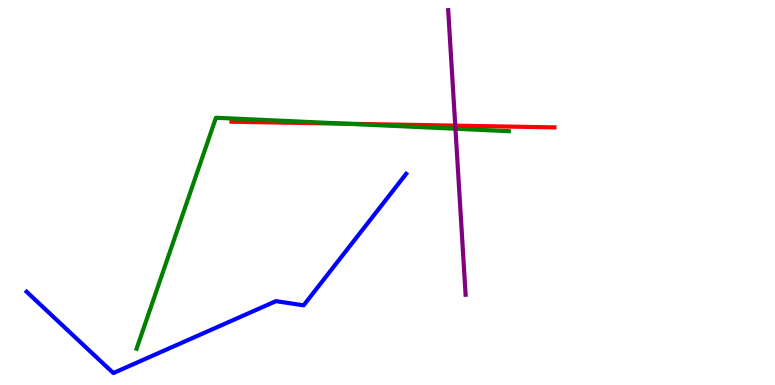[{'lines': ['blue', 'red'], 'intersections': []}, {'lines': ['green', 'red'], 'intersections': [{'x': 4.47, 'y': 6.79}]}, {'lines': ['purple', 'red'], 'intersections': [{'x': 5.87, 'y': 6.74}]}, {'lines': ['blue', 'green'], 'intersections': []}, {'lines': ['blue', 'purple'], 'intersections': []}, {'lines': ['green', 'purple'], 'intersections': [{'x': 5.88, 'y': 6.66}]}]